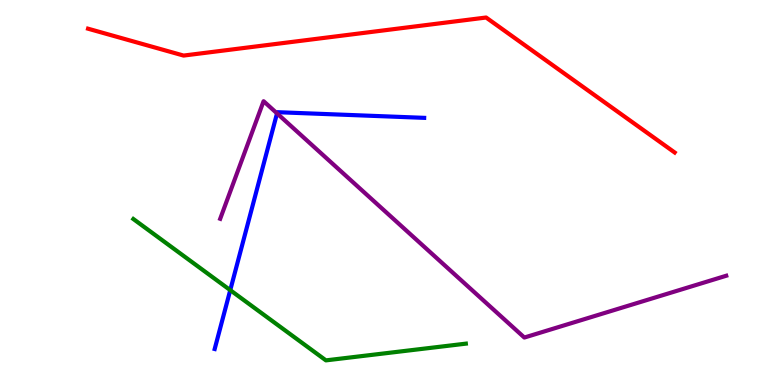[{'lines': ['blue', 'red'], 'intersections': []}, {'lines': ['green', 'red'], 'intersections': []}, {'lines': ['purple', 'red'], 'intersections': []}, {'lines': ['blue', 'green'], 'intersections': [{'x': 2.97, 'y': 2.46}]}, {'lines': ['blue', 'purple'], 'intersections': [{'x': 3.57, 'y': 7.06}]}, {'lines': ['green', 'purple'], 'intersections': []}]